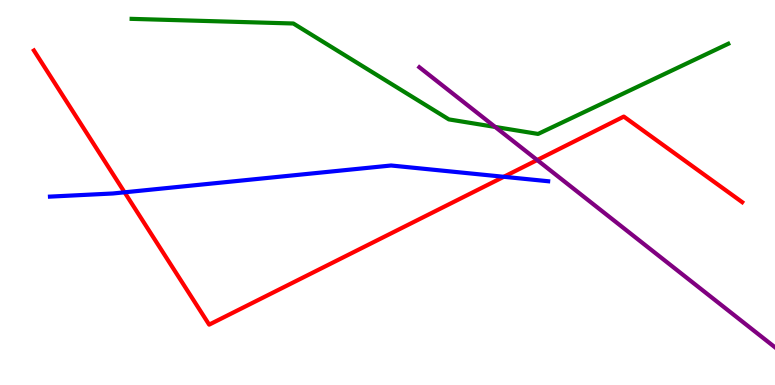[{'lines': ['blue', 'red'], 'intersections': [{'x': 1.61, 'y': 5.01}, {'x': 6.5, 'y': 5.41}]}, {'lines': ['green', 'red'], 'intersections': []}, {'lines': ['purple', 'red'], 'intersections': [{'x': 6.93, 'y': 5.84}]}, {'lines': ['blue', 'green'], 'intersections': []}, {'lines': ['blue', 'purple'], 'intersections': []}, {'lines': ['green', 'purple'], 'intersections': [{'x': 6.39, 'y': 6.7}]}]